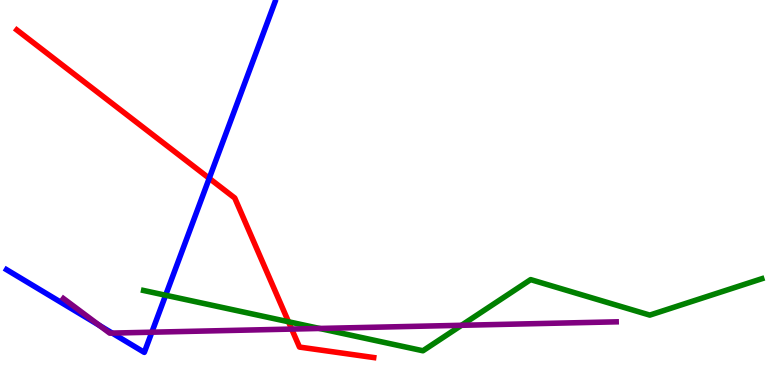[{'lines': ['blue', 'red'], 'intersections': [{'x': 2.7, 'y': 5.37}]}, {'lines': ['green', 'red'], 'intersections': [{'x': 3.72, 'y': 1.64}]}, {'lines': ['purple', 'red'], 'intersections': [{'x': 3.76, 'y': 1.45}]}, {'lines': ['blue', 'green'], 'intersections': [{'x': 2.14, 'y': 2.33}]}, {'lines': ['blue', 'purple'], 'intersections': [{'x': 1.28, 'y': 1.55}, {'x': 1.45, 'y': 1.35}, {'x': 1.96, 'y': 1.37}]}, {'lines': ['green', 'purple'], 'intersections': [{'x': 4.12, 'y': 1.47}, {'x': 5.95, 'y': 1.55}]}]